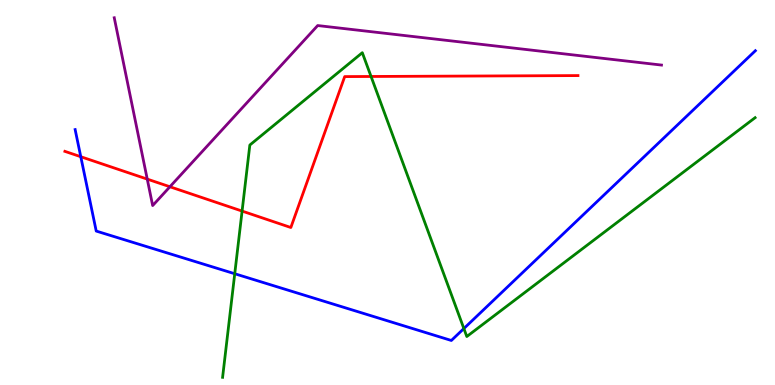[{'lines': ['blue', 'red'], 'intersections': [{'x': 1.04, 'y': 5.93}]}, {'lines': ['green', 'red'], 'intersections': [{'x': 3.12, 'y': 4.52}, {'x': 4.79, 'y': 8.01}]}, {'lines': ['purple', 'red'], 'intersections': [{'x': 1.9, 'y': 5.35}, {'x': 2.19, 'y': 5.15}]}, {'lines': ['blue', 'green'], 'intersections': [{'x': 3.03, 'y': 2.89}, {'x': 5.99, 'y': 1.47}]}, {'lines': ['blue', 'purple'], 'intersections': []}, {'lines': ['green', 'purple'], 'intersections': []}]